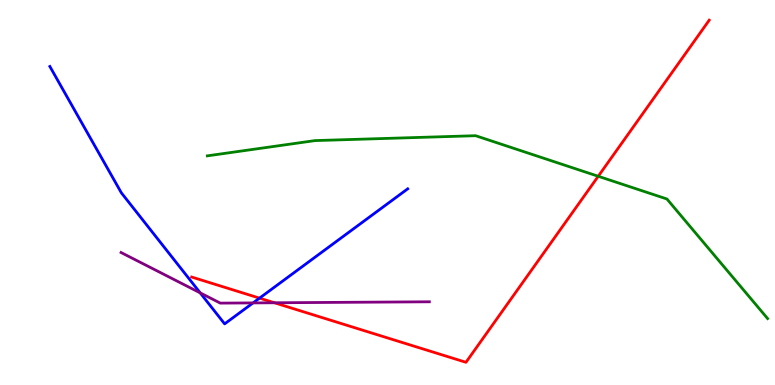[{'lines': ['blue', 'red'], 'intersections': [{'x': 3.35, 'y': 2.26}]}, {'lines': ['green', 'red'], 'intersections': [{'x': 7.72, 'y': 5.42}]}, {'lines': ['purple', 'red'], 'intersections': [{'x': 3.54, 'y': 2.14}]}, {'lines': ['blue', 'green'], 'intersections': []}, {'lines': ['blue', 'purple'], 'intersections': [{'x': 2.58, 'y': 2.39}, {'x': 3.27, 'y': 2.13}]}, {'lines': ['green', 'purple'], 'intersections': []}]